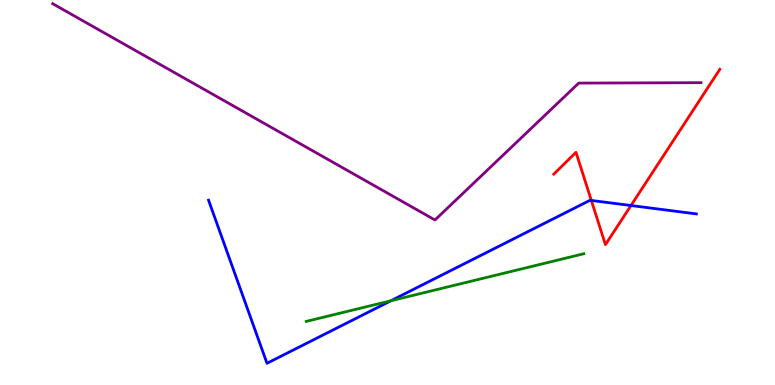[{'lines': ['blue', 'red'], 'intersections': [{'x': 7.63, 'y': 4.79}, {'x': 8.14, 'y': 4.66}]}, {'lines': ['green', 'red'], 'intersections': []}, {'lines': ['purple', 'red'], 'intersections': []}, {'lines': ['blue', 'green'], 'intersections': [{'x': 5.04, 'y': 2.19}]}, {'lines': ['blue', 'purple'], 'intersections': []}, {'lines': ['green', 'purple'], 'intersections': []}]